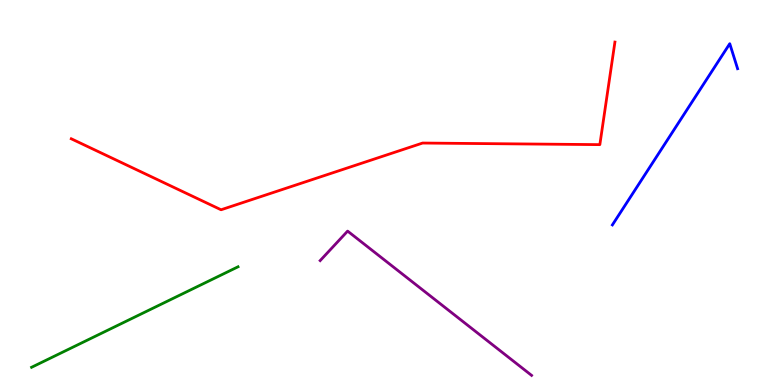[{'lines': ['blue', 'red'], 'intersections': []}, {'lines': ['green', 'red'], 'intersections': []}, {'lines': ['purple', 'red'], 'intersections': []}, {'lines': ['blue', 'green'], 'intersections': []}, {'lines': ['blue', 'purple'], 'intersections': []}, {'lines': ['green', 'purple'], 'intersections': []}]